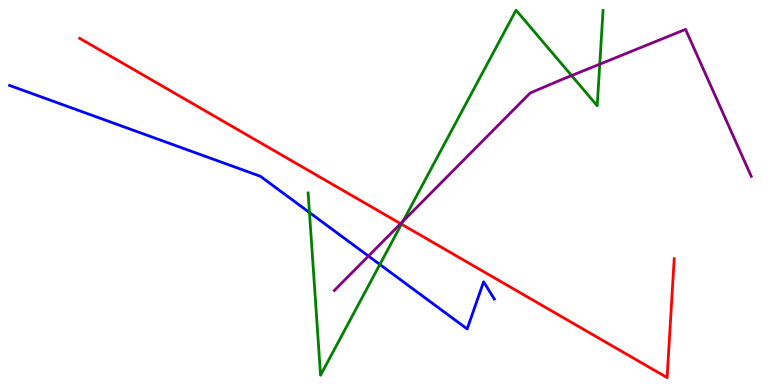[{'lines': ['blue', 'red'], 'intersections': []}, {'lines': ['green', 'red'], 'intersections': [{'x': 5.18, 'y': 4.18}]}, {'lines': ['purple', 'red'], 'intersections': [{'x': 5.17, 'y': 4.19}]}, {'lines': ['blue', 'green'], 'intersections': [{'x': 3.99, 'y': 4.48}, {'x': 4.9, 'y': 3.13}]}, {'lines': ['blue', 'purple'], 'intersections': [{'x': 4.75, 'y': 3.35}]}, {'lines': ['green', 'purple'], 'intersections': [{'x': 5.2, 'y': 4.25}, {'x': 7.38, 'y': 8.04}, {'x': 7.74, 'y': 8.33}]}]